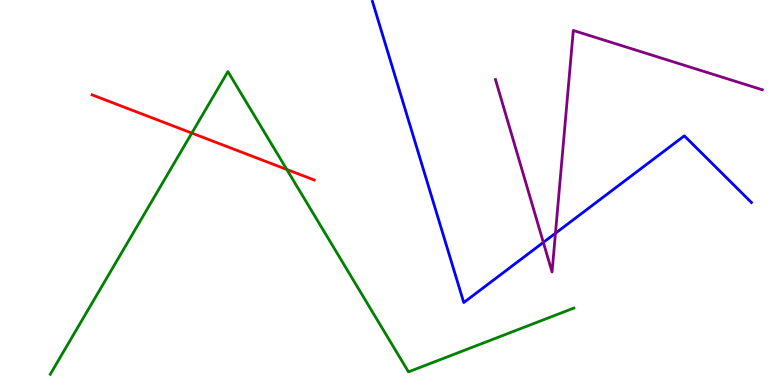[{'lines': ['blue', 'red'], 'intersections': []}, {'lines': ['green', 'red'], 'intersections': [{'x': 2.48, 'y': 6.54}, {'x': 3.7, 'y': 5.6}]}, {'lines': ['purple', 'red'], 'intersections': []}, {'lines': ['blue', 'green'], 'intersections': []}, {'lines': ['blue', 'purple'], 'intersections': [{'x': 7.01, 'y': 3.7}, {'x': 7.17, 'y': 3.94}]}, {'lines': ['green', 'purple'], 'intersections': []}]